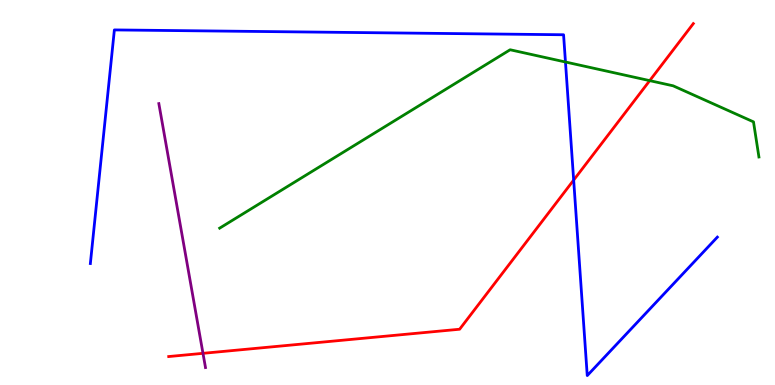[{'lines': ['blue', 'red'], 'intersections': [{'x': 7.4, 'y': 5.32}]}, {'lines': ['green', 'red'], 'intersections': [{'x': 8.38, 'y': 7.91}]}, {'lines': ['purple', 'red'], 'intersections': [{'x': 2.62, 'y': 0.823}]}, {'lines': ['blue', 'green'], 'intersections': [{'x': 7.3, 'y': 8.39}]}, {'lines': ['blue', 'purple'], 'intersections': []}, {'lines': ['green', 'purple'], 'intersections': []}]